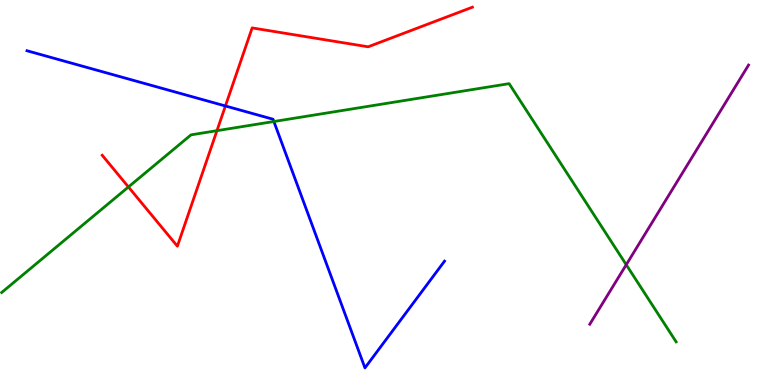[{'lines': ['blue', 'red'], 'intersections': [{'x': 2.91, 'y': 7.25}]}, {'lines': ['green', 'red'], 'intersections': [{'x': 1.66, 'y': 5.14}, {'x': 2.8, 'y': 6.61}]}, {'lines': ['purple', 'red'], 'intersections': []}, {'lines': ['blue', 'green'], 'intersections': [{'x': 3.53, 'y': 6.84}]}, {'lines': ['blue', 'purple'], 'intersections': []}, {'lines': ['green', 'purple'], 'intersections': [{'x': 8.08, 'y': 3.12}]}]